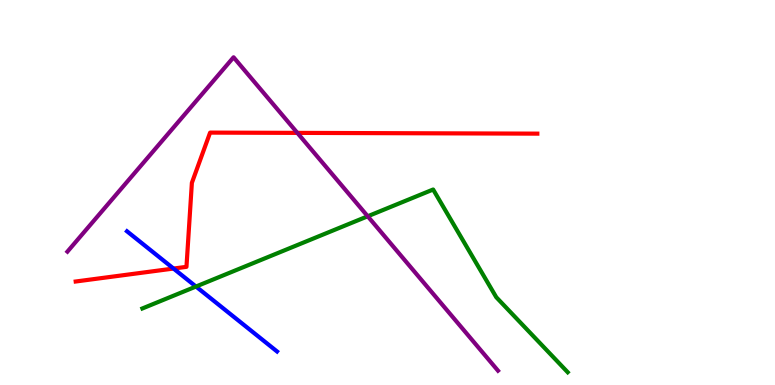[{'lines': ['blue', 'red'], 'intersections': [{'x': 2.24, 'y': 3.02}]}, {'lines': ['green', 'red'], 'intersections': []}, {'lines': ['purple', 'red'], 'intersections': [{'x': 3.84, 'y': 6.55}]}, {'lines': ['blue', 'green'], 'intersections': [{'x': 2.53, 'y': 2.56}]}, {'lines': ['blue', 'purple'], 'intersections': []}, {'lines': ['green', 'purple'], 'intersections': [{'x': 4.74, 'y': 4.38}]}]